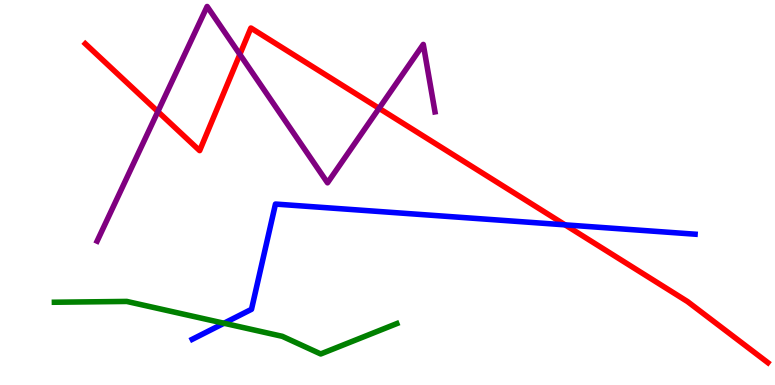[{'lines': ['blue', 'red'], 'intersections': [{'x': 7.29, 'y': 4.16}]}, {'lines': ['green', 'red'], 'intersections': []}, {'lines': ['purple', 'red'], 'intersections': [{'x': 2.04, 'y': 7.1}, {'x': 3.09, 'y': 8.59}, {'x': 4.89, 'y': 7.19}]}, {'lines': ['blue', 'green'], 'intersections': [{'x': 2.89, 'y': 1.6}]}, {'lines': ['blue', 'purple'], 'intersections': []}, {'lines': ['green', 'purple'], 'intersections': []}]